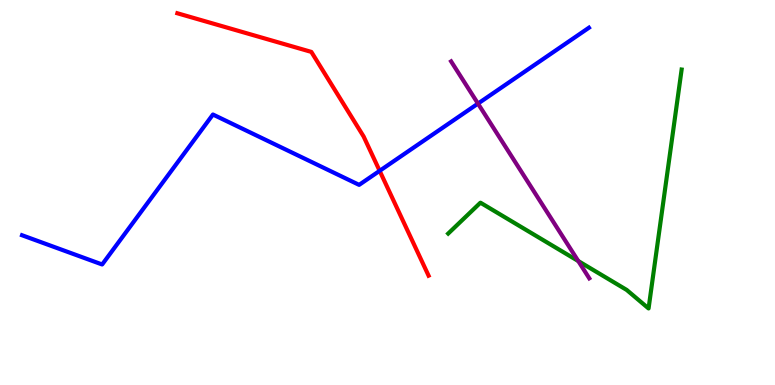[{'lines': ['blue', 'red'], 'intersections': [{'x': 4.9, 'y': 5.56}]}, {'lines': ['green', 'red'], 'intersections': []}, {'lines': ['purple', 'red'], 'intersections': []}, {'lines': ['blue', 'green'], 'intersections': []}, {'lines': ['blue', 'purple'], 'intersections': [{'x': 6.17, 'y': 7.31}]}, {'lines': ['green', 'purple'], 'intersections': [{'x': 7.46, 'y': 3.22}]}]